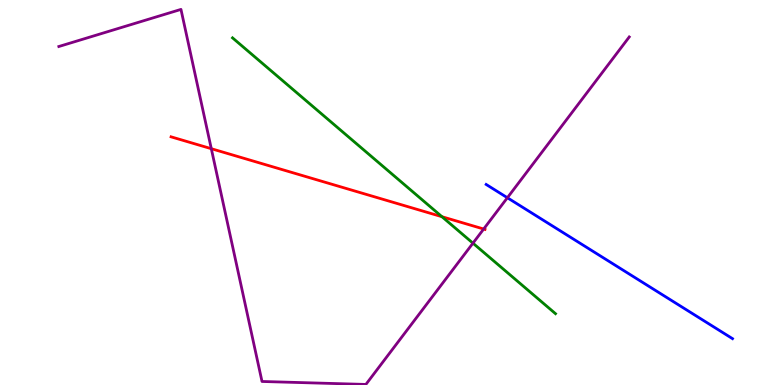[{'lines': ['blue', 'red'], 'intersections': []}, {'lines': ['green', 'red'], 'intersections': [{'x': 5.7, 'y': 4.37}]}, {'lines': ['purple', 'red'], 'intersections': [{'x': 2.73, 'y': 6.14}, {'x': 6.24, 'y': 4.05}]}, {'lines': ['blue', 'green'], 'intersections': []}, {'lines': ['blue', 'purple'], 'intersections': [{'x': 6.55, 'y': 4.86}]}, {'lines': ['green', 'purple'], 'intersections': [{'x': 6.1, 'y': 3.68}]}]